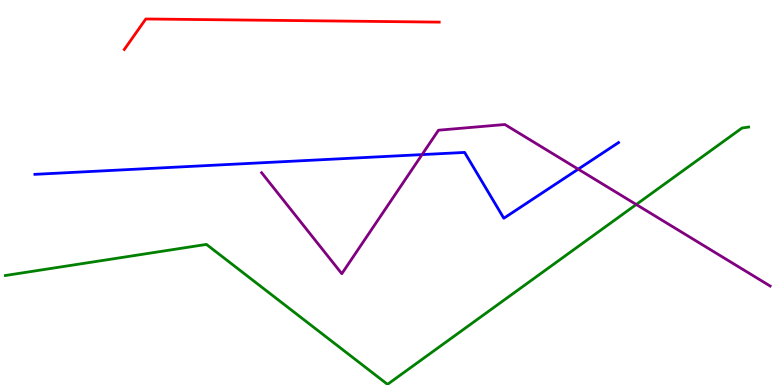[{'lines': ['blue', 'red'], 'intersections': []}, {'lines': ['green', 'red'], 'intersections': []}, {'lines': ['purple', 'red'], 'intersections': []}, {'lines': ['blue', 'green'], 'intersections': []}, {'lines': ['blue', 'purple'], 'intersections': [{'x': 5.45, 'y': 5.98}, {'x': 7.46, 'y': 5.61}]}, {'lines': ['green', 'purple'], 'intersections': [{'x': 8.21, 'y': 4.69}]}]